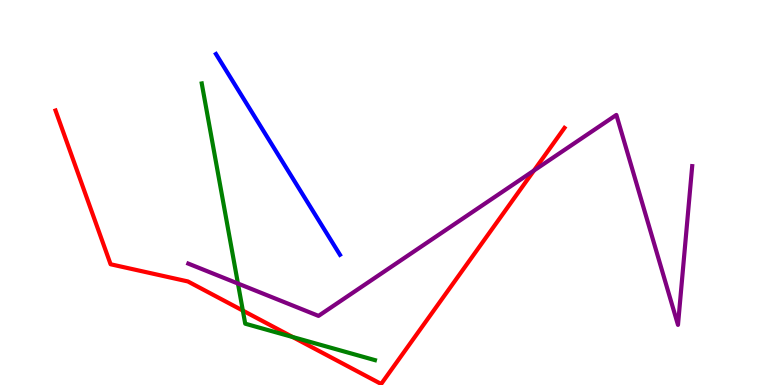[{'lines': ['blue', 'red'], 'intersections': []}, {'lines': ['green', 'red'], 'intersections': [{'x': 3.13, 'y': 1.93}, {'x': 3.78, 'y': 1.25}]}, {'lines': ['purple', 'red'], 'intersections': [{'x': 6.89, 'y': 5.57}]}, {'lines': ['blue', 'green'], 'intersections': []}, {'lines': ['blue', 'purple'], 'intersections': []}, {'lines': ['green', 'purple'], 'intersections': [{'x': 3.07, 'y': 2.64}]}]